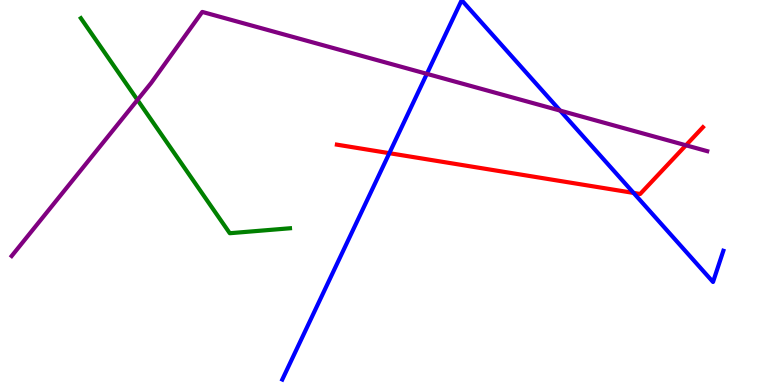[{'lines': ['blue', 'red'], 'intersections': [{'x': 5.02, 'y': 6.02}, {'x': 8.18, 'y': 4.99}]}, {'lines': ['green', 'red'], 'intersections': []}, {'lines': ['purple', 'red'], 'intersections': [{'x': 8.85, 'y': 6.23}]}, {'lines': ['blue', 'green'], 'intersections': []}, {'lines': ['blue', 'purple'], 'intersections': [{'x': 5.51, 'y': 8.08}, {'x': 7.23, 'y': 7.13}]}, {'lines': ['green', 'purple'], 'intersections': [{'x': 1.77, 'y': 7.4}]}]